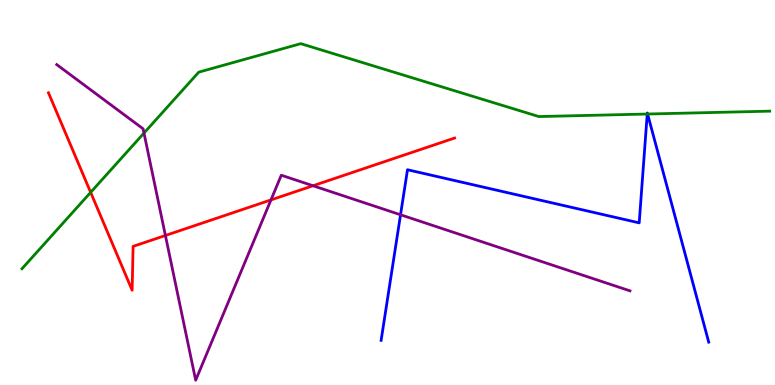[{'lines': ['blue', 'red'], 'intersections': []}, {'lines': ['green', 'red'], 'intersections': [{'x': 1.17, 'y': 5.0}]}, {'lines': ['purple', 'red'], 'intersections': [{'x': 2.13, 'y': 3.88}, {'x': 3.5, 'y': 4.81}, {'x': 4.04, 'y': 5.18}]}, {'lines': ['blue', 'green'], 'intersections': [{'x': 8.35, 'y': 7.04}, {'x': 8.36, 'y': 7.04}]}, {'lines': ['blue', 'purple'], 'intersections': [{'x': 5.17, 'y': 4.42}]}, {'lines': ['green', 'purple'], 'intersections': [{'x': 1.86, 'y': 6.54}]}]